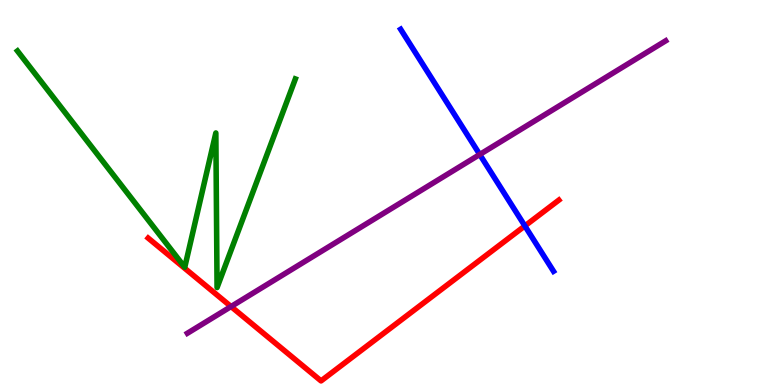[{'lines': ['blue', 'red'], 'intersections': [{'x': 6.77, 'y': 4.13}]}, {'lines': ['green', 'red'], 'intersections': []}, {'lines': ['purple', 'red'], 'intersections': [{'x': 2.98, 'y': 2.04}]}, {'lines': ['blue', 'green'], 'intersections': []}, {'lines': ['blue', 'purple'], 'intersections': [{'x': 6.19, 'y': 5.99}]}, {'lines': ['green', 'purple'], 'intersections': []}]